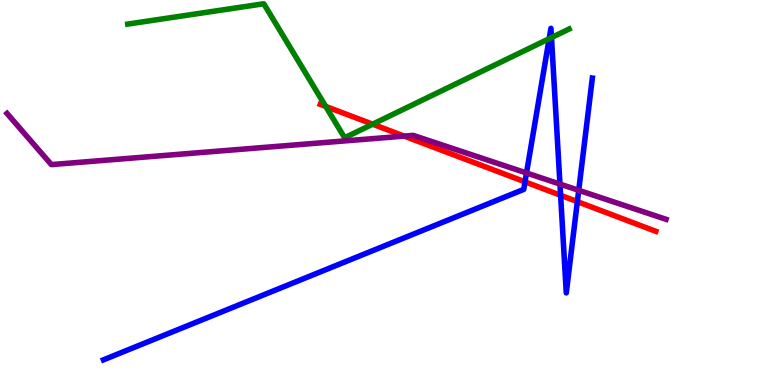[{'lines': ['blue', 'red'], 'intersections': [{'x': 6.77, 'y': 5.28}, {'x': 7.23, 'y': 4.93}, {'x': 7.45, 'y': 4.76}]}, {'lines': ['green', 'red'], 'intersections': [{'x': 4.2, 'y': 7.24}, {'x': 4.81, 'y': 6.77}]}, {'lines': ['purple', 'red'], 'intersections': [{'x': 5.22, 'y': 6.46}]}, {'lines': ['blue', 'green'], 'intersections': [{'x': 7.09, 'y': 9.0}, {'x': 7.12, 'y': 9.02}]}, {'lines': ['blue', 'purple'], 'intersections': [{'x': 6.79, 'y': 5.51}, {'x': 7.23, 'y': 5.22}, {'x': 7.47, 'y': 5.06}]}, {'lines': ['green', 'purple'], 'intersections': []}]